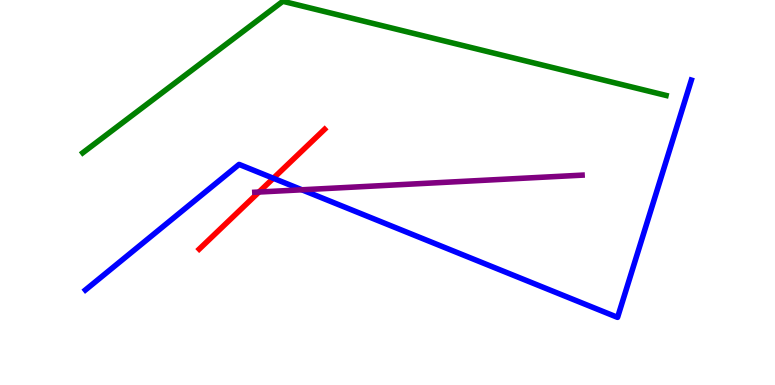[{'lines': ['blue', 'red'], 'intersections': [{'x': 3.53, 'y': 5.37}]}, {'lines': ['green', 'red'], 'intersections': []}, {'lines': ['purple', 'red'], 'intersections': [{'x': 3.34, 'y': 5.01}]}, {'lines': ['blue', 'green'], 'intersections': []}, {'lines': ['blue', 'purple'], 'intersections': [{'x': 3.9, 'y': 5.07}]}, {'lines': ['green', 'purple'], 'intersections': []}]